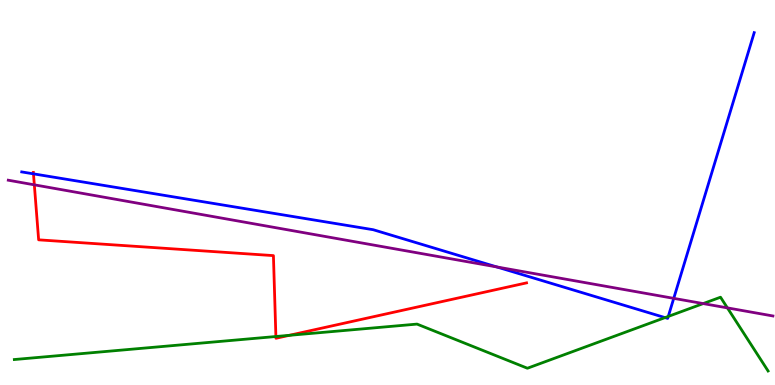[{'lines': ['blue', 'red'], 'intersections': [{'x': 0.432, 'y': 5.48}]}, {'lines': ['green', 'red'], 'intersections': [{'x': 3.56, 'y': 1.26}, {'x': 3.73, 'y': 1.29}]}, {'lines': ['purple', 'red'], 'intersections': [{'x': 0.443, 'y': 5.2}]}, {'lines': ['blue', 'green'], 'intersections': [{'x': 8.58, 'y': 1.75}, {'x': 8.62, 'y': 1.78}]}, {'lines': ['blue', 'purple'], 'intersections': [{'x': 6.41, 'y': 3.07}, {'x': 8.69, 'y': 2.25}]}, {'lines': ['green', 'purple'], 'intersections': [{'x': 9.07, 'y': 2.11}, {'x': 9.39, 'y': 2.0}]}]